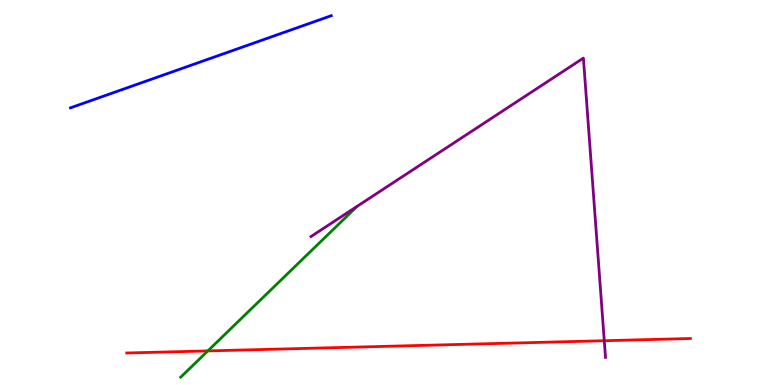[{'lines': ['blue', 'red'], 'intersections': []}, {'lines': ['green', 'red'], 'intersections': [{'x': 2.68, 'y': 0.886}]}, {'lines': ['purple', 'red'], 'intersections': [{'x': 7.8, 'y': 1.15}]}, {'lines': ['blue', 'green'], 'intersections': []}, {'lines': ['blue', 'purple'], 'intersections': []}, {'lines': ['green', 'purple'], 'intersections': []}]